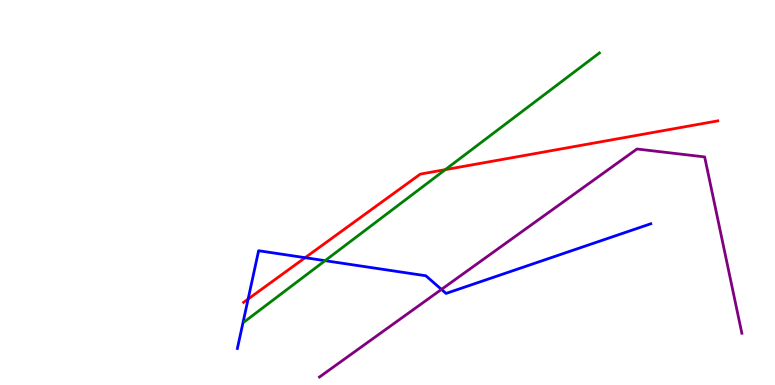[{'lines': ['blue', 'red'], 'intersections': [{'x': 3.2, 'y': 2.23}, {'x': 3.94, 'y': 3.31}]}, {'lines': ['green', 'red'], 'intersections': [{'x': 5.75, 'y': 5.59}]}, {'lines': ['purple', 'red'], 'intersections': []}, {'lines': ['blue', 'green'], 'intersections': [{'x': 4.19, 'y': 3.23}]}, {'lines': ['blue', 'purple'], 'intersections': [{'x': 5.7, 'y': 2.48}]}, {'lines': ['green', 'purple'], 'intersections': []}]